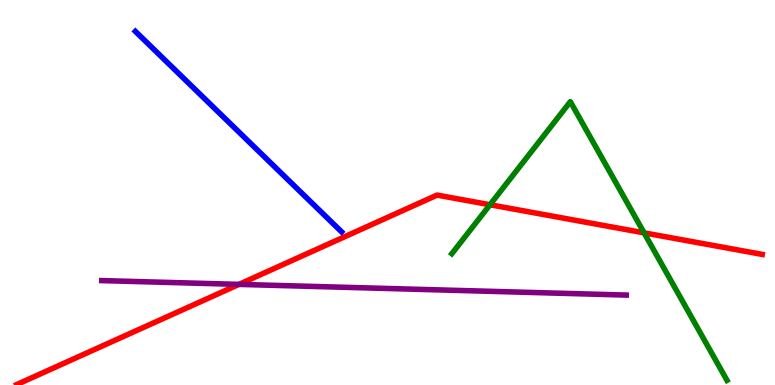[{'lines': ['blue', 'red'], 'intersections': []}, {'lines': ['green', 'red'], 'intersections': [{'x': 6.32, 'y': 4.68}, {'x': 8.31, 'y': 3.95}]}, {'lines': ['purple', 'red'], 'intersections': [{'x': 3.08, 'y': 2.61}]}, {'lines': ['blue', 'green'], 'intersections': []}, {'lines': ['blue', 'purple'], 'intersections': []}, {'lines': ['green', 'purple'], 'intersections': []}]